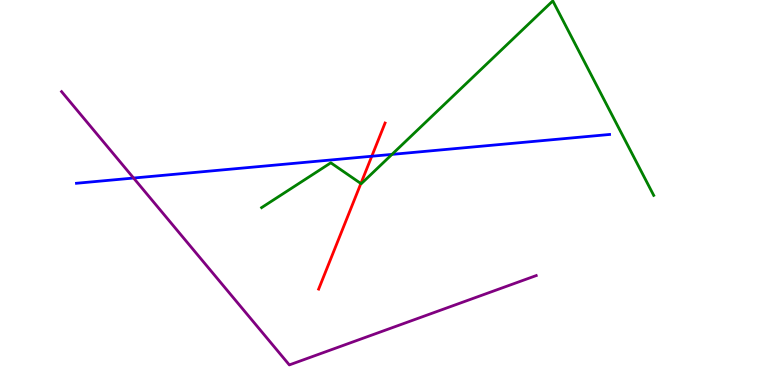[{'lines': ['blue', 'red'], 'intersections': [{'x': 4.8, 'y': 5.94}]}, {'lines': ['green', 'red'], 'intersections': [{'x': 4.66, 'y': 5.23}]}, {'lines': ['purple', 'red'], 'intersections': []}, {'lines': ['blue', 'green'], 'intersections': [{'x': 5.06, 'y': 5.99}]}, {'lines': ['blue', 'purple'], 'intersections': [{'x': 1.72, 'y': 5.38}]}, {'lines': ['green', 'purple'], 'intersections': []}]